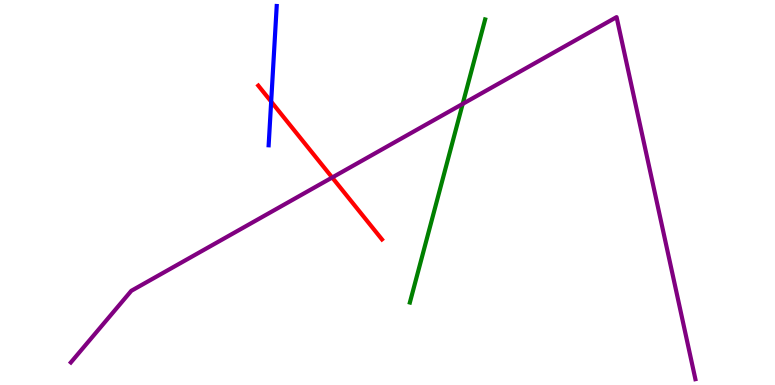[{'lines': ['blue', 'red'], 'intersections': [{'x': 3.5, 'y': 7.36}]}, {'lines': ['green', 'red'], 'intersections': []}, {'lines': ['purple', 'red'], 'intersections': [{'x': 4.29, 'y': 5.39}]}, {'lines': ['blue', 'green'], 'intersections': []}, {'lines': ['blue', 'purple'], 'intersections': []}, {'lines': ['green', 'purple'], 'intersections': [{'x': 5.97, 'y': 7.3}]}]